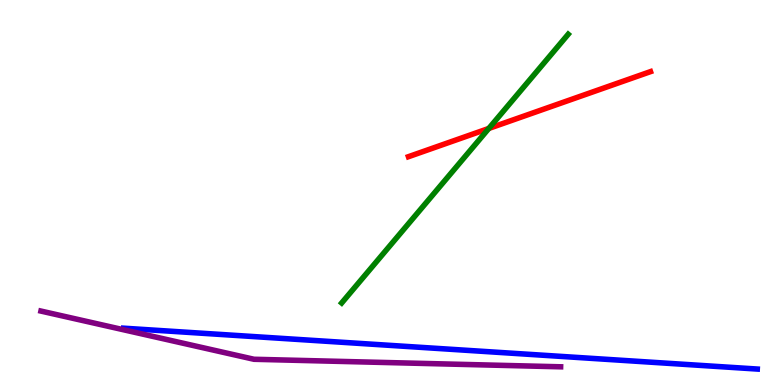[{'lines': ['blue', 'red'], 'intersections': []}, {'lines': ['green', 'red'], 'intersections': [{'x': 6.31, 'y': 6.66}]}, {'lines': ['purple', 'red'], 'intersections': []}, {'lines': ['blue', 'green'], 'intersections': []}, {'lines': ['blue', 'purple'], 'intersections': []}, {'lines': ['green', 'purple'], 'intersections': []}]